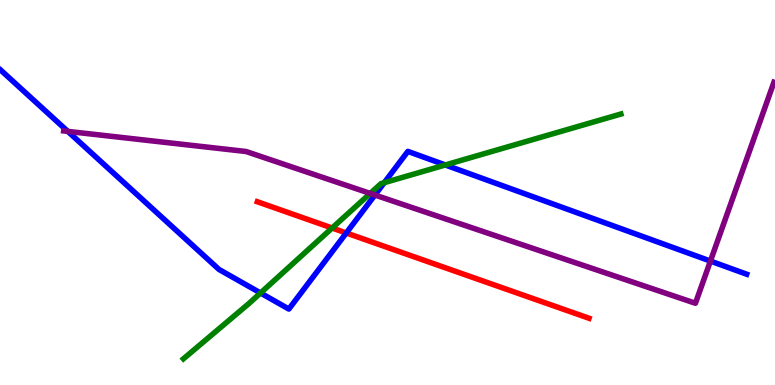[{'lines': ['blue', 'red'], 'intersections': [{'x': 4.47, 'y': 3.95}]}, {'lines': ['green', 'red'], 'intersections': [{'x': 4.29, 'y': 4.08}]}, {'lines': ['purple', 'red'], 'intersections': []}, {'lines': ['blue', 'green'], 'intersections': [{'x': 3.36, 'y': 2.39}, {'x': 4.96, 'y': 5.26}, {'x': 5.75, 'y': 5.72}]}, {'lines': ['blue', 'purple'], 'intersections': [{'x': 0.875, 'y': 6.59}, {'x': 4.84, 'y': 4.93}, {'x': 9.17, 'y': 3.22}]}, {'lines': ['green', 'purple'], 'intersections': [{'x': 4.78, 'y': 4.98}]}]